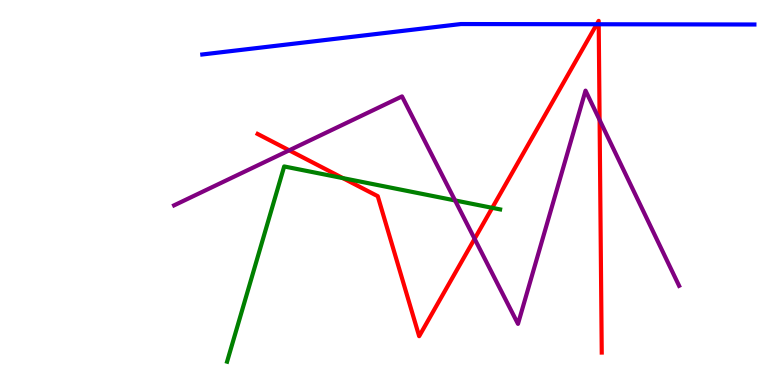[{'lines': ['blue', 'red'], 'intersections': [{'x': 7.7, 'y': 9.37}, {'x': 7.73, 'y': 9.37}]}, {'lines': ['green', 'red'], 'intersections': [{'x': 4.42, 'y': 5.37}, {'x': 6.35, 'y': 4.6}]}, {'lines': ['purple', 'red'], 'intersections': [{'x': 3.73, 'y': 6.1}, {'x': 6.12, 'y': 3.8}, {'x': 7.74, 'y': 6.88}]}, {'lines': ['blue', 'green'], 'intersections': []}, {'lines': ['blue', 'purple'], 'intersections': []}, {'lines': ['green', 'purple'], 'intersections': [{'x': 5.87, 'y': 4.79}]}]